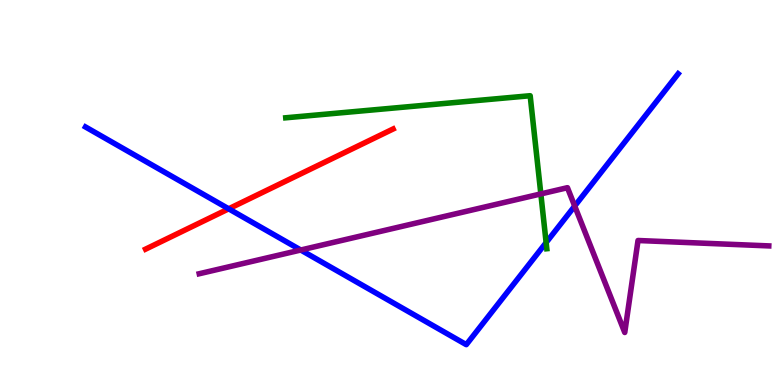[{'lines': ['blue', 'red'], 'intersections': [{'x': 2.95, 'y': 4.58}]}, {'lines': ['green', 'red'], 'intersections': []}, {'lines': ['purple', 'red'], 'intersections': []}, {'lines': ['blue', 'green'], 'intersections': [{'x': 7.05, 'y': 3.7}]}, {'lines': ['blue', 'purple'], 'intersections': [{'x': 3.88, 'y': 3.51}, {'x': 7.42, 'y': 4.65}]}, {'lines': ['green', 'purple'], 'intersections': [{'x': 6.98, 'y': 4.96}]}]